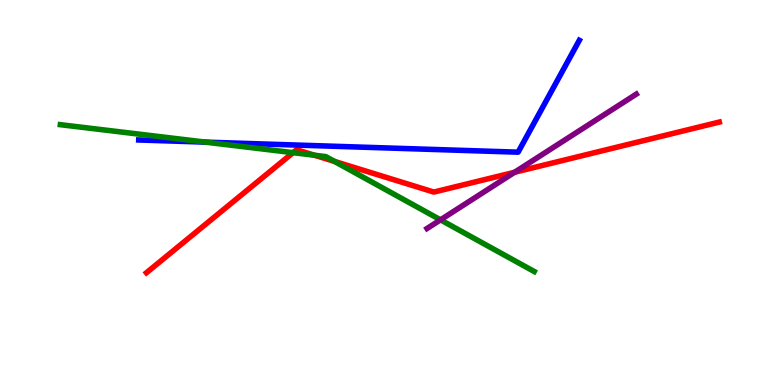[{'lines': ['blue', 'red'], 'intersections': []}, {'lines': ['green', 'red'], 'intersections': [{'x': 3.78, 'y': 6.03}, {'x': 4.06, 'y': 5.97}, {'x': 4.32, 'y': 5.81}]}, {'lines': ['purple', 'red'], 'intersections': [{'x': 6.64, 'y': 5.53}]}, {'lines': ['blue', 'green'], 'intersections': [{'x': 2.65, 'y': 6.31}]}, {'lines': ['blue', 'purple'], 'intersections': []}, {'lines': ['green', 'purple'], 'intersections': [{'x': 5.68, 'y': 4.29}]}]